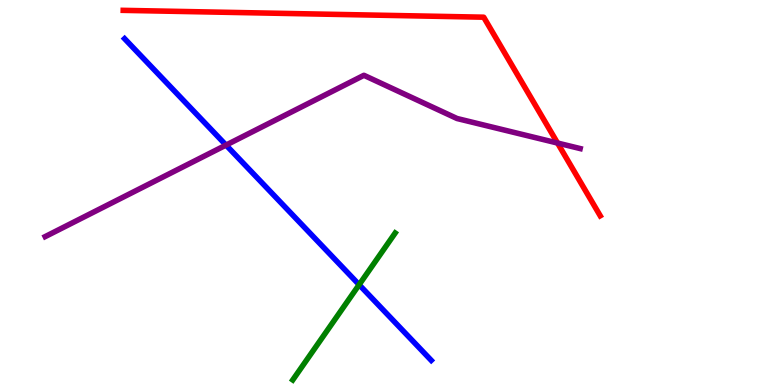[{'lines': ['blue', 'red'], 'intersections': []}, {'lines': ['green', 'red'], 'intersections': []}, {'lines': ['purple', 'red'], 'intersections': [{'x': 7.19, 'y': 6.28}]}, {'lines': ['blue', 'green'], 'intersections': [{'x': 4.63, 'y': 2.6}]}, {'lines': ['blue', 'purple'], 'intersections': [{'x': 2.92, 'y': 6.23}]}, {'lines': ['green', 'purple'], 'intersections': []}]